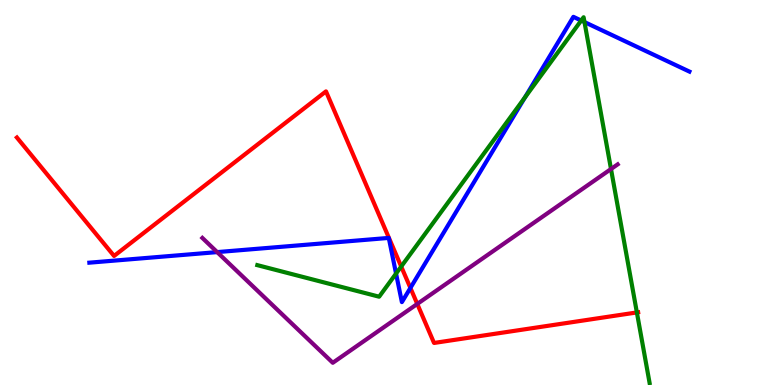[{'lines': ['blue', 'red'], 'intersections': [{'x': 5.3, 'y': 2.52}]}, {'lines': ['green', 'red'], 'intersections': [{'x': 5.18, 'y': 3.08}, {'x': 8.22, 'y': 1.88}]}, {'lines': ['purple', 'red'], 'intersections': [{'x': 5.38, 'y': 2.11}]}, {'lines': ['blue', 'green'], 'intersections': [{'x': 5.11, 'y': 2.89}, {'x': 6.77, 'y': 7.47}, {'x': 7.5, 'y': 9.47}, {'x': 7.54, 'y': 9.43}]}, {'lines': ['blue', 'purple'], 'intersections': [{'x': 2.8, 'y': 3.45}]}, {'lines': ['green', 'purple'], 'intersections': [{'x': 7.88, 'y': 5.61}]}]